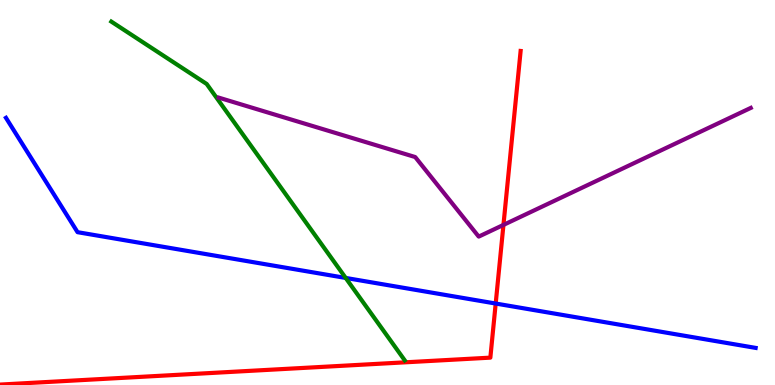[{'lines': ['blue', 'red'], 'intersections': [{'x': 6.4, 'y': 2.12}]}, {'lines': ['green', 'red'], 'intersections': []}, {'lines': ['purple', 'red'], 'intersections': [{'x': 6.5, 'y': 4.16}]}, {'lines': ['blue', 'green'], 'intersections': [{'x': 4.46, 'y': 2.78}]}, {'lines': ['blue', 'purple'], 'intersections': []}, {'lines': ['green', 'purple'], 'intersections': []}]